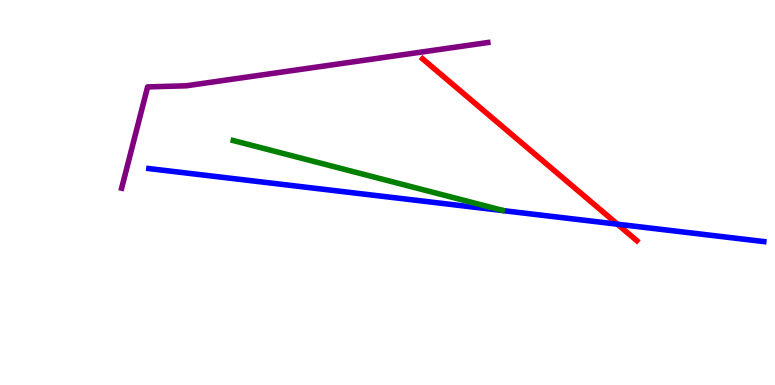[{'lines': ['blue', 'red'], 'intersections': [{'x': 7.97, 'y': 4.18}]}, {'lines': ['green', 'red'], 'intersections': []}, {'lines': ['purple', 'red'], 'intersections': []}, {'lines': ['blue', 'green'], 'intersections': []}, {'lines': ['blue', 'purple'], 'intersections': []}, {'lines': ['green', 'purple'], 'intersections': []}]